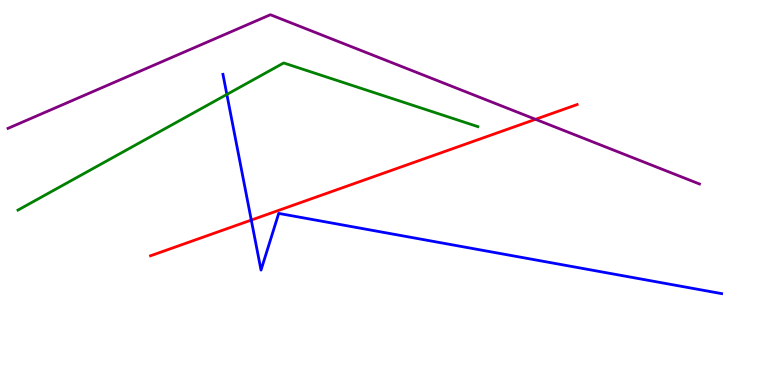[{'lines': ['blue', 'red'], 'intersections': [{'x': 3.24, 'y': 4.28}]}, {'lines': ['green', 'red'], 'intersections': []}, {'lines': ['purple', 'red'], 'intersections': [{'x': 6.91, 'y': 6.9}]}, {'lines': ['blue', 'green'], 'intersections': [{'x': 2.93, 'y': 7.55}]}, {'lines': ['blue', 'purple'], 'intersections': []}, {'lines': ['green', 'purple'], 'intersections': []}]